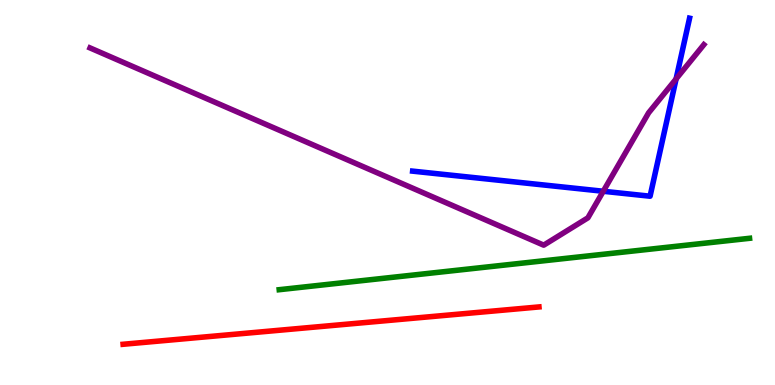[{'lines': ['blue', 'red'], 'intersections': []}, {'lines': ['green', 'red'], 'intersections': []}, {'lines': ['purple', 'red'], 'intersections': []}, {'lines': ['blue', 'green'], 'intersections': []}, {'lines': ['blue', 'purple'], 'intersections': [{'x': 7.78, 'y': 5.03}, {'x': 8.72, 'y': 7.95}]}, {'lines': ['green', 'purple'], 'intersections': []}]